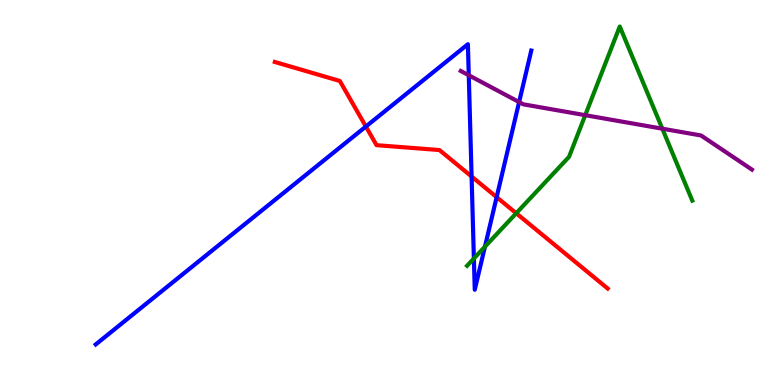[{'lines': ['blue', 'red'], 'intersections': [{'x': 4.72, 'y': 6.71}, {'x': 6.09, 'y': 5.42}, {'x': 6.41, 'y': 4.88}]}, {'lines': ['green', 'red'], 'intersections': [{'x': 6.66, 'y': 4.46}]}, {'lines': ['purple', 'red'], 'intersections': []}, {'lines': ['blue', 'green'], 'intersections': [{'x': 6.11, 'y': 3.29}, {'x': 6.26, 'y': 3.59}]}, {'lines': ['blue', 'purple'], 'intersections': [{'x': 6.05, 'y': 8.05}, {'x': 6.7, 'y': 7.35}]}, {'lines': ['green', 'purple'], 'intersections': [{'x': 7.55, 'y': 7.01}, {'x': 8.55, 'y': 6.66}]}]